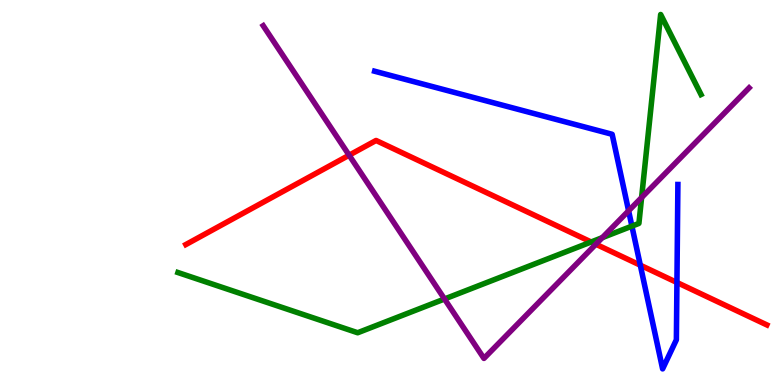[{'lines': ['blue', 'red'], 'intersections': [{'x': 8.26, 'y': 3.11}, {'x': 8.73, 'y': 2.66}]}, {'lines': ['green', 'red'], 'intersections': [{'x': 7.63, 'y': 3.71}]}, {'lines': ['purple', 'red'], 'intersections': [{'x': 4.5, 'y': 5.97}, {'x': 7.69, 'y': 3.66}]}, {'lines': ['blue', 'green'], 'intersections': [{'x': 8.15, 'y': 4.13}]}, {'lines': ['blue', 'purple'], 'intersections': [{'x': 8.11, 'y': 4.52}]}, {'lines': ['green', 'purple'], 'intersections': [{'x': 5.74, 'y': 2.23}, {'x': 7.77, 'y': 3.83}, {'x': 8.28, 'y': 4.87}]}]